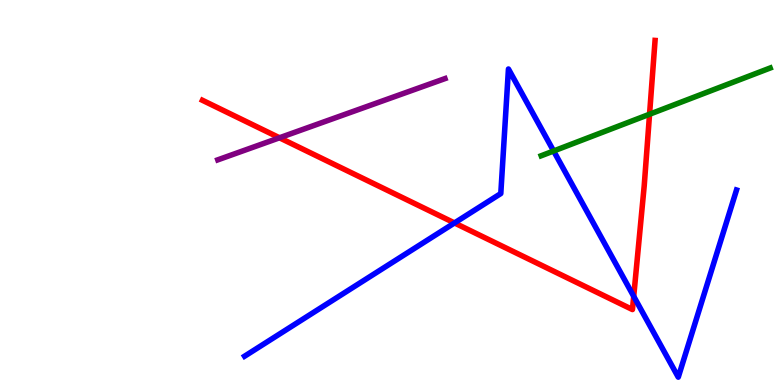[{'lines': ['blue', 'red'], 'intersections': [{'x': 5.86, 'y': 4.21}, {'x': 8.18, 'y': 2.3}]}, {'lines': ['green', 'red'], 'intersections': [{'x': 8.38, 'y': 7.03}]}, {'lines': ['purple', 'red'], 'intersections': [{'x': 3.61, 'y': 6.42}]}, {'lines': ['blue', 'green'], 'intersections': [{'x': 7.14, 'y': 6.08}]}, {'lines': ['blue', 'purple'], 'intersections': []}, {'lines': ['green', 'purple'], 'intersections': []}]